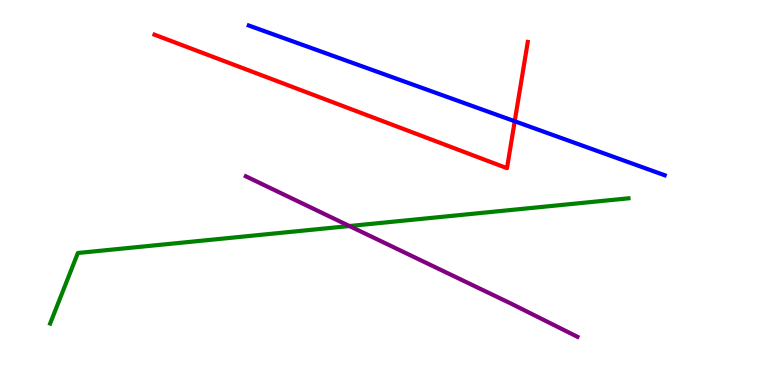[{'lines': ['blue', 'red'], 'intersections': [{'x': 6.64, 'y': 6.85}]}, {'lines': ['green', 'red'], 'intersections': []}, {'lines': ['purple', 'red'], 'intersections': []}, {'lines': ['blue', 'green'], 'intersections': []}, {'lines': ['blue', 'purple'], 'intersections': []}, {'lines': ['green', 'purple'], 'intersections': [{'x': 4.51, 'y': 4.13}]}]